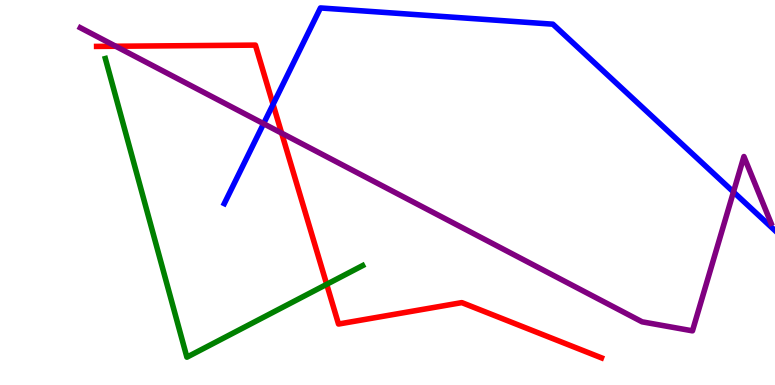[{'lines': ['blue', 'red'], 'intersections': [{'x': 3.52, 'y': 7.29}]}, {'lines': ['green', 'red'], 'intersections': [{'x': 4.22, 'y': 2.61}]}, {'lines': ['purple', 'red'], 'intersections': [{'x': 1.49, 'y': 8.8}, {'x': 3.63, 'y': 6.54}]}, {'lines': ['blue', 'green'], 'intersections': []}, {'lines': ['blue', 'purple'], 'intersections': [{'x': 3.4, 'y': 6.79}, {'x': 9.46, 'y': 5.01}]}, {'lines': ['green', 'purple'], 'intersections': []}]